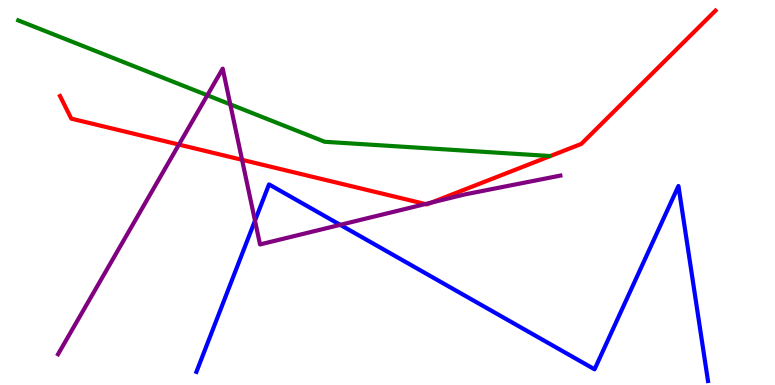[{'lines': ['blue', 'red'], 'intersections': []}, {'lines': ['green', 'red'], 'intersections': []}, {'lines': ['purple', 'red'], 'intersections': [{'x': 2.31, 'y': 6.24}, {'x': 3.12, 'y': 5.85}, {'x': 5.49, 'y': 4.7}, {'x': 5.57, 'y': 4.74}]}, {'lines': ['blue', 'green'], 'intersections': []}, {'lines': ['blue', 'purple'], 'intersections': [{'x': 3.29, 'y': 4.27}, {'x': 4.39, 'y': 4.16}]}, {'lines': ['green', 'purple'], 'intersections': [{'x': 2.68, 'y': 7.53}, {'x': 2.97, 'y': 7.29}]}]